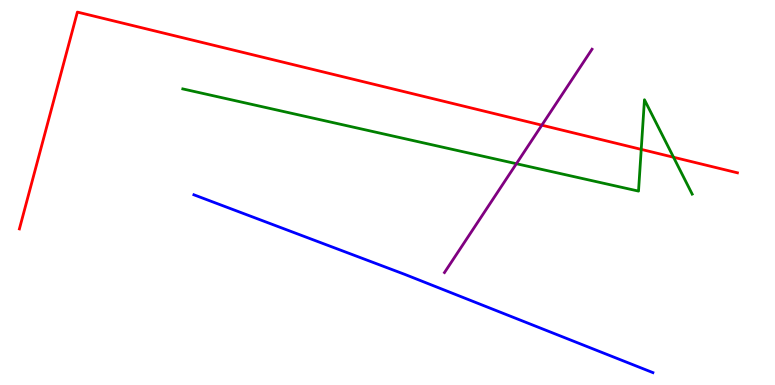[{'lines': ['blue', 'red'], 'intersections': []}, {'lines': ['green', 'red'], 'intersections': [{'x': 8.27, 'y': 6.12}, {'x': 8.69, 'y': 5.92}]}, {'lines': ['purple', 'red'], 'intersections': [{'x': 6.99, 'y': 6.75}]}, {'lines': ['blue', 'green'], 'intersections': []}, {'lines': ['blue', 'purple'], 'intersections': []}, {'lines': ['green', 'purple'], 'intersections': [{'x': 6.66, 'y': 5.75}]}]